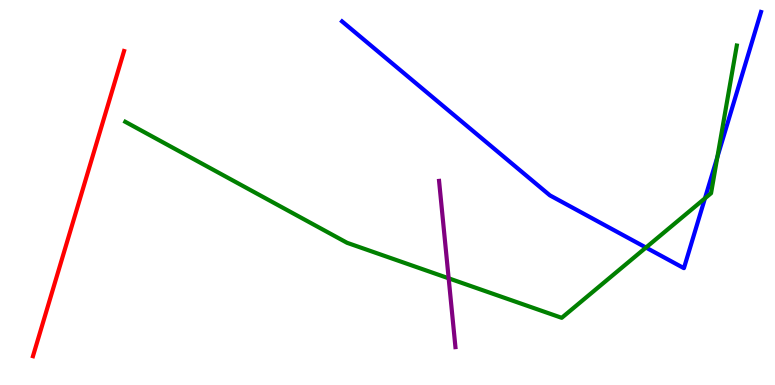[{'lines': ['blue', 'red'], 'intersections': []}, {'lines': ['green', 'red'], 'intersections': []}, {'lines': ['purple', 'red'], 'intersections': []}, {'lines': ['blue', 'green'], 'intersections': [{'x': 8.33, 'y': 3.57}, {'x': 9.1, 'y': 4.85}, {'x': 9.26, 'y': 5.92}]}, {'lines': ['blue', 'purple'], 'intersections': []}, {'lines': ['green', 'purple'], 'intersections': [{'x': 5.79, 'y': 2.77}]}]